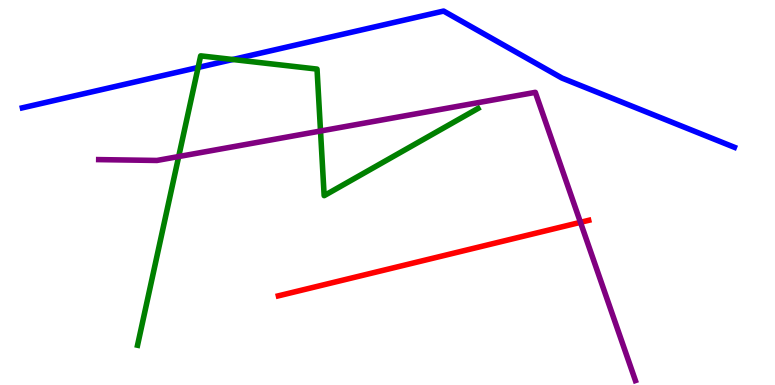[{'lines': ['blue', 'red'], 'intersections': []}, {'lines': ['green', 'red'], 'intersections': []}, {'lines': ['purple', 'red'], 'intersections': [{'x': 7.49, 'y': 4.23}]}, {'lines': ['blue', 'green'], 'intersections': [{'x': 2.56, 'y': 8.25}, {'x': 3.0, 'y': 8.45}]}, {'lines': ['blue', 'purple'], 'intersections': []}, {'lines': ['green', 'purple'], 'intersections': [{'x': 2.31, 'y': 5.93}, {'x': 4.14, 'y': 6.6}]}]